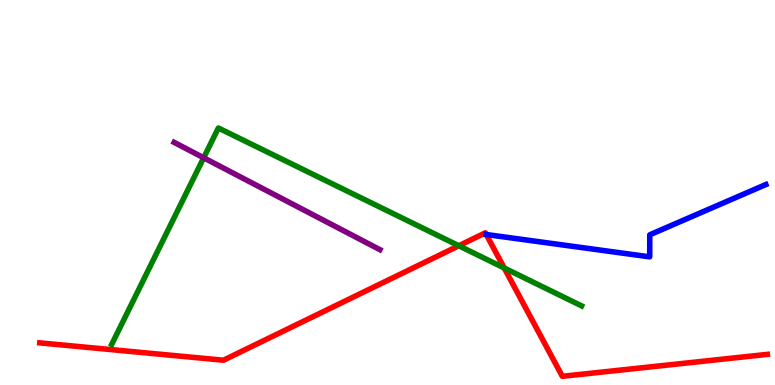[{'lines': ['blue', 'red'], 'intersections': [{'x': 6.27, 'y': 3.91}]}, {'lines': ['green', 'red'], 'intersections': [{'x': 5.92, 'y': 3.62}, {'x': 6.51, 'y': 3.04}]}, {'lines': ['purple', 'red'], 'intersections': []}, {'lines': ['blue', 'green'], 'intersections': []}, {'lines': ['blue', 'purple'], 'intersections': []}, {'lines': ['green', 'purple'], 'intersections': [{'x': 2.63, 'y': 5.9}]}]